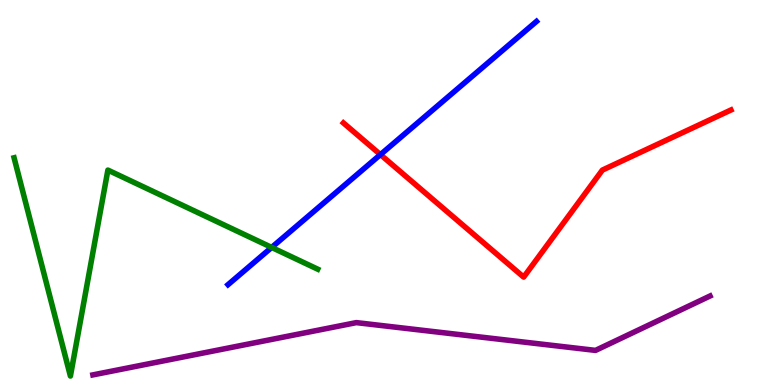[{'lines': ['blue', 'red'], 'intersections': [{'x': 4.91, 'y': 5.98}]}, {'lines': ['green', 'red'], 'intersections': []}, {'lines': ['purple', 'red'], 'intersections': []}, {'lines': ['blue', 'green'], 'intersections': [{'x': 3.51, 'y': 3.57}]}, {'lines': ['blue', 'purple'], 'intersections': []}, {'lines': ['green', 'purple'], 'intersections': []}]